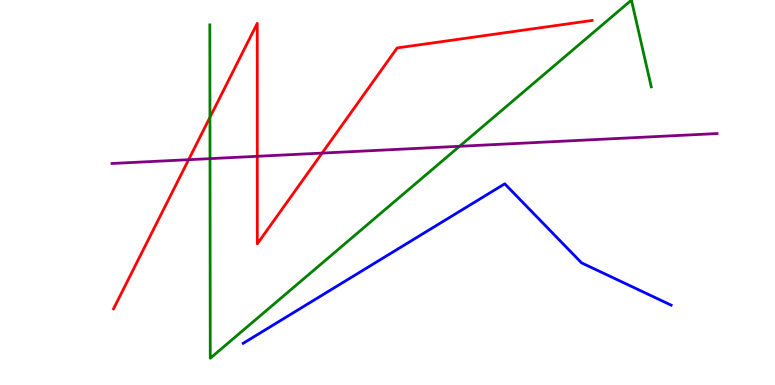[{'lines': ['blue', 'red'], 'intersections': []}, {'lines': ['green', 'red'], 'intersections': [{'x': 2.71, 'y': 6.95}]}, {'lines': ['purple', 'red'], 'intersections': [{'x': 2.43, 'y': 5.85}, {'x': 3.32, 'y': 5.94}, {'x': 4.16, 'y': 6.02}]}, {'lines': ['blue', 'green'], 'intersections': []}, {'lines': ['blue', 'purple'], 'intersections': []}, {'lines': ['green', 'purple'], 'intersections': [{'x': 2.71, 'y': 5.88}, {'x': 5.93, 'y': 6.2}]}]